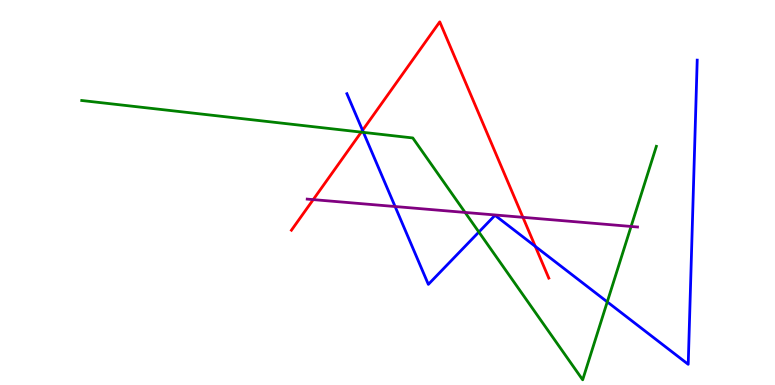[{'lines': ['blue', 'red'], 'intersections': [{'x': 4.68, 'y': 6.61}, {'x': 6.91, 'y': 3.6}]}, {'lines': ['green', 'red'], 'intersections': [{'x': 4.66, 'y': 6.57}]}, {'lines': ['purple', 'red'], 'intersections': [{'x': 4.04, 'y': 4.82}, {'x': 6.75, 'y': 4.36}]}, {'lines': ['blue', 'green'], 'intersections': [{'x': 4.69, 'y': 6.56}, {'x': 6.18, 'y': 3.97}, {'x': 7.84, 'y': 2.16}]}, {'lines': ['blue', 'purple'], 'intersections': [{'x': 5.1, 'y': 4.64}]}, {'lines': ['green', 'purple'], 'intersections': [{'x': 6.0, 'y': 4.48}, {'x': 8.14, 'y': 4.12}]}]